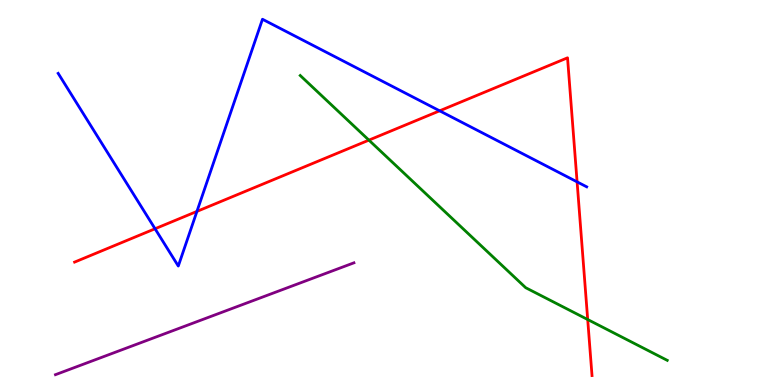[{'lines': ['blue', 'red'], 'intersections': [{'x': 2.0, 'y': 4.06}, {'x': 2.54, 'y': 4.51}, {'x': 5.67, 'y': 7.12}, {'x': 7.45, 'y': 5.28}]}, {'lines': ['green', 'red'], 'intersections': [{'x': 4.76, 'y': 6.36}, {'x': 7.58, 'y': 1.7}]}, {'lines': ['purple', 'red'], 'intersections': []}, {'lines': ['blue', 'green'], 'intersections': []}, {'lines': ['blue', 'purple'], 'intersections': []}, {'lines': ['green', 'purple'], 'intersections': []}]